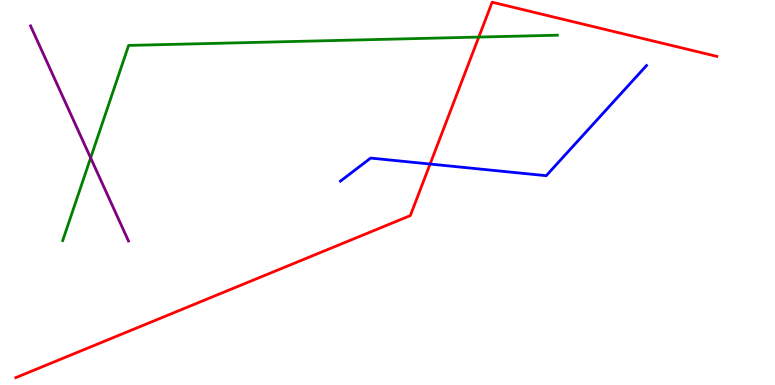[{'lines': ['blue', 'red'], 'intersections': [{'x': 5.55, 'y': 5.74}]}, {'lines': ['green', 'red'], 'intersections': [{'x': 6.18, 'y': 9.04}]}, {'lines': ['purple', 'red'], 'intersections': []}, {'lines': ['blue', 'green'], 'intersections': []}, {'lines': ['blue', 'purple'], 'intersections': []}, {'lines': ['green', 'purple'], 'intersections': [{'x': 1.17, 'y': 5.9}]}]